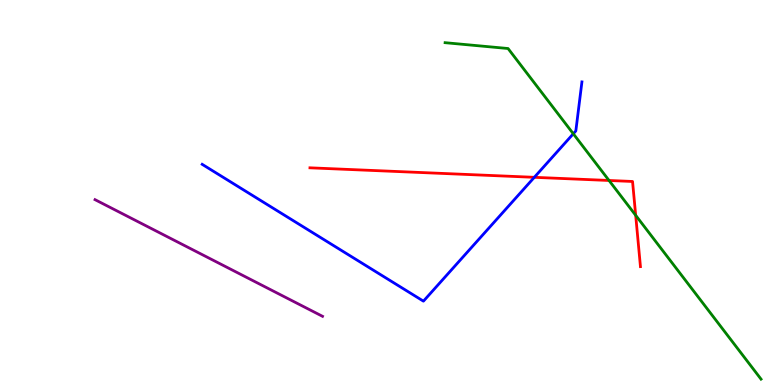[{'lines': ['blue', 'red'], 'intersections': [{'x': 6.89, 'y': 5.39}]}, {'lines': ['green', 'red'], 'intersections': [{'x': 7.86, 'y': 5.31}, {'x': 8.2, 'y': 4.41}]}, {'lines': ['purple', 'red'], 'intersections': []}, {'lines': ['blue', 'green'], 'intersections': [{'x': 7.4, 'y': 6.53}]}, {'lines': ['blue', 'purple'], 'intersections': []}, {'lines': ['green', 'purple'], 'intersections': []}]